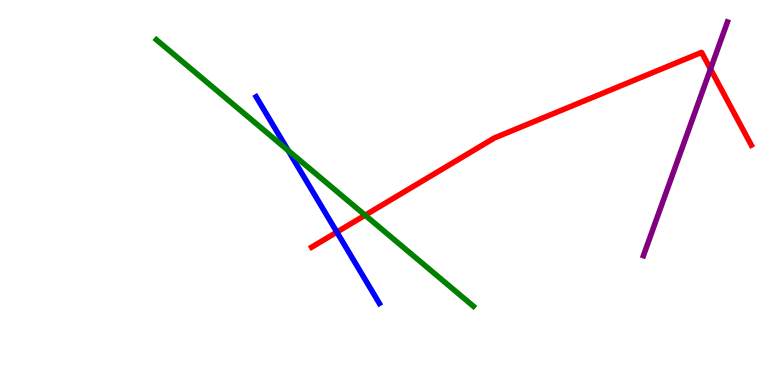[{'lines': ['blue', 'red'], 'intersections': [{'x': 4.35, 'y': 3.97}]}, {'lines': ['green', 'red'], 'intersections': [{'x': 4.71, 'y': 4.41}]}, {'lines': ['purple', 'red'], 'intersections': [{'x': 9.17, 'y': 8.21}]}, {'lines': ['blue', 'green'], 'intersections': [{'x': 3.72, 'y': 6.09}]}, {'lines': ['blue', 'purple'], 'intersections': []}, {'lines': ['green', 'purple'], 'intersections': []}]